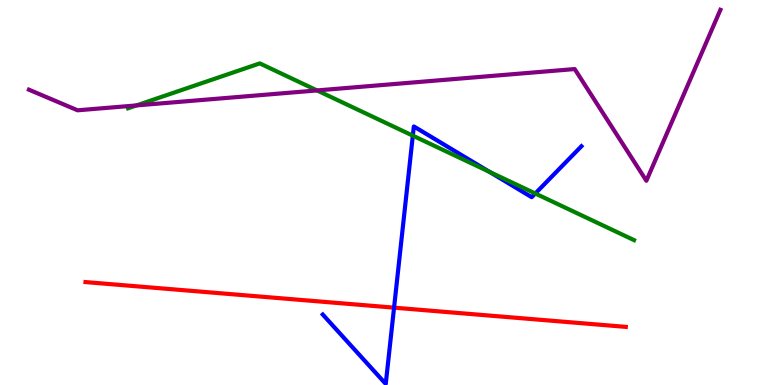[{'lines': ['blue', 'red'], 'intersections': [{'x': 5.08, 'y': 2.01}]}, {'lines': ['green', 'red'], 'intersections': []}, {'lines': ['purple', 'red'], 'intersections': []}, {'lines': ['blue', 'green'], 'intersections': [{'x': 5.33, 'y': 6.48}, {'x': 6.32, 'y': 5.54}, {'x': 6.91, 'y': 4.97}]}, {'lines': ['blue', 'purple'], 'intersections': []}, {'lines': ['green', 'purple'], 'intersections': [{'x': 1.76, 'y': 7.26}, {'x': 4.09, 'y': 7.65}]}]